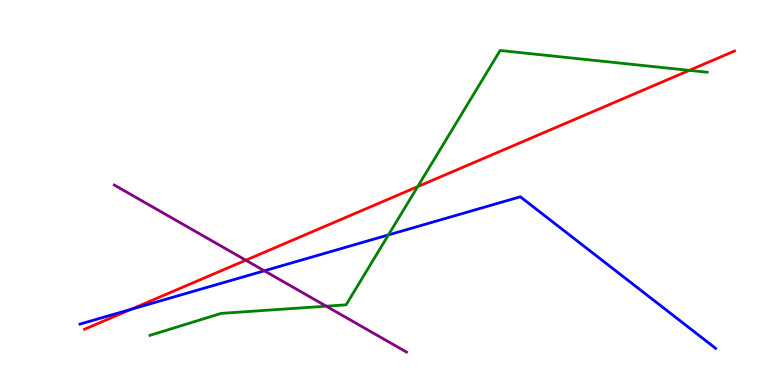[{'lines': ['blue', 'red'], 'intersections': [{'x': 1.69, 'y': 1.97}]}, {'lines': ['green', 'red'], 'intersections': [{'x': 5.39, 'y': 5.15}, {'x': 8.89, 'y': 8.17}]}, {'lines': ['purple', 'red'], 'intersections': [{'x': 3.17, 'y': 3.24}]}, {'lines': ['blue', 'green'], 'intersections': [{'x': 5.01, 'y': 3.9}]}, {'lines': ['blue', 'purple'], 'intersections': [{'x': 3.41, 'y': 2.97}]}, {'lines': ['green', 'purple'], 'intersections': [{'x': 4.21, 'y': 2.05}]}]